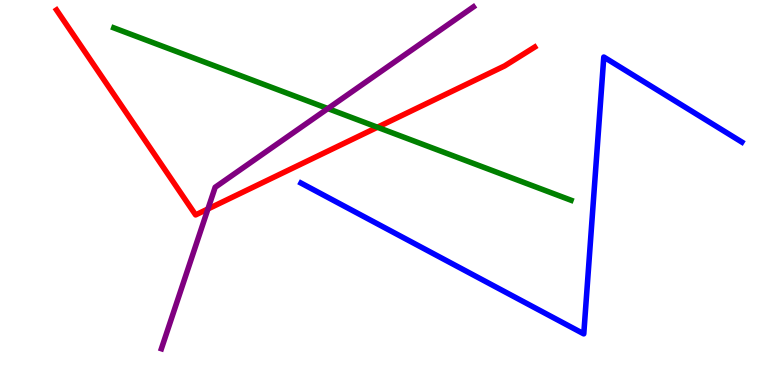[{'lines': ['blue', 'red'], 'intersections': []}, {'lines': ['green', 'red'], 'intersections': [{'x': 4.87, 'y': 6.69}]}, {'lines': ['purple', 'red'], 'intersections': [{'x': 2.68, 'y': 4.57}]}, {'lines': ['blue', 'green'], 'intersections': []}, {'lines': ['blue', 'purple'], 'intersections': []}, {'lines': ['green', 'purple'], 'intersections': [{'x': 4.23, 'y': 7.18}]}]